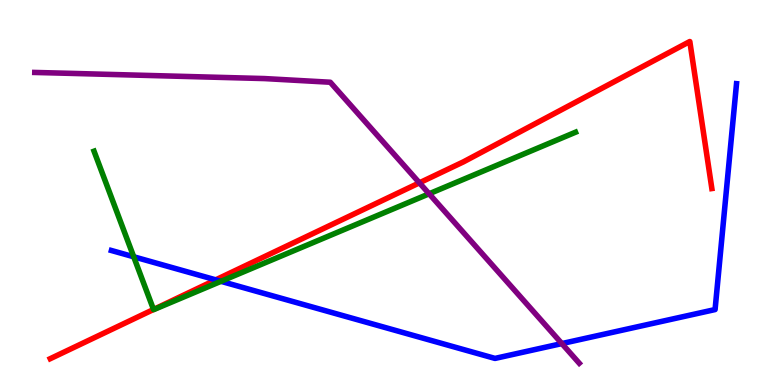[{'lines': ['blue', 'red'], 'intersections': [{'x': 2.78, 'y': 2.73}]}, {'lines': ['green', 'red'], 'intersections': [{'x': 1.98, 'y': 1.96}]}, {'lines': ['purple', 'red'], 'intersections': [{'x': 5.41, 'y': 5.25}]}, {'lines': ['blue', 'green'], 'intersections': [{'x': 1.73, 'y': 3.33}, {'x': 2.85, 'y': 2.69}]}, {'lines': ['blue', 'purple'], 'intersections': [{'x': 7.25, 'y': 1.08}]}, {'lines': ['green', 'purple'], 'intersections': [{'x': 5.54, 'y': 4.97}]}]